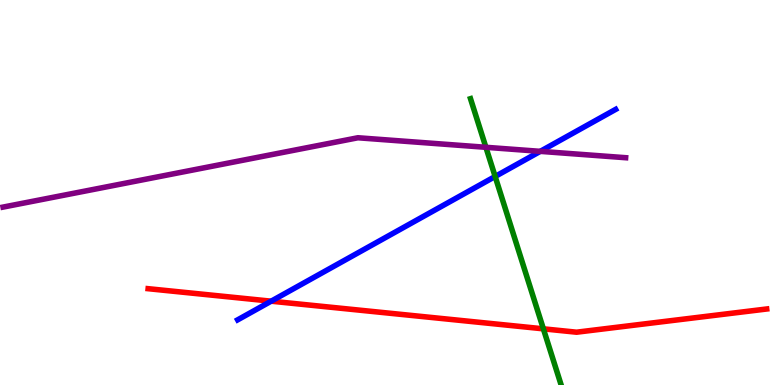[{'lines': ['blue', 'red'], 'intersections': [{'x': 3.5, 'y': 2.18}]}, {'lines': ['green', 'red'], 'intersections': [{'x': 7.01, 'y': 1.46}]}, {'lines': ['purple', 'red'], 'intersections': []}, {'lines': ['blue', 'green'], 'intersections': [{'x': 6.39, 'y': 5.42}]}, {'lines': ['blue', 'purple'], 'intersections': [{'x': 6.97, 'y': 6.07}]}, {'lines': ['green', 'purple'], 'intersections': [{'x': 6.27, 'y': 6.17}]}]